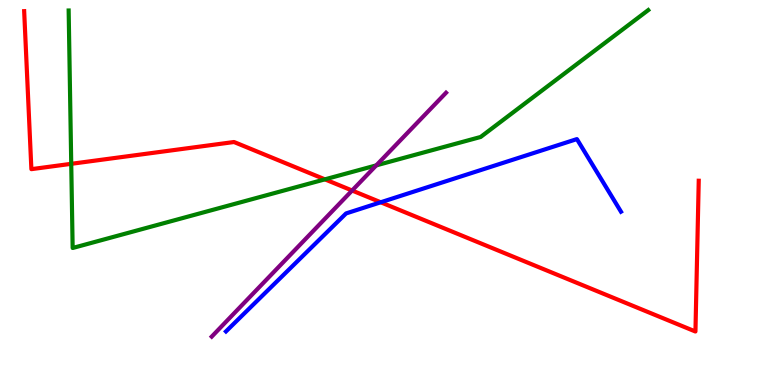[{'lines': ['blue', 'red'], 'intersections': [{'x': 4.91, 'y': 4.75}]}, {'lines': ['green', 'red'], 'intersections': [{'x': 0.919, 'y': 5.74}, {'x': 4.19, 'y': 5.34}]}, {'lines': ['purple', 'red'], 'intersections': [{'x': 4.54, 'y': 5.05}]}, {'lines': ['blue', 'green'], 'intersections': []}, {'lines': ['blue', 'purple'], 'intersections': []}, {'lines': ['green', 'purple'], 'intersections': [{'x': 4.86, 'y': 5.7}]}]